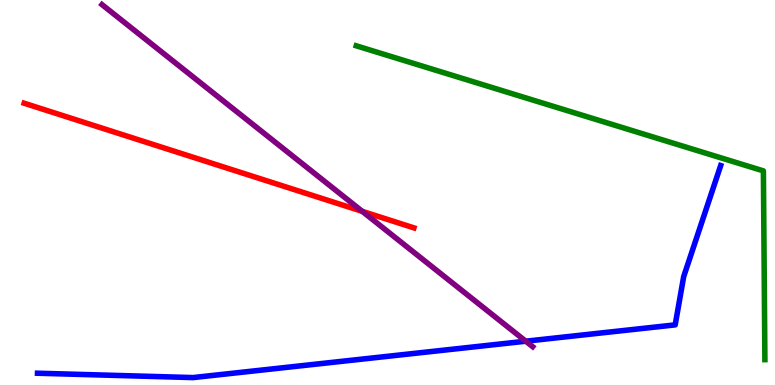[{'lines': ['blue', 'red'], 'intersections': []}, {'lines': ['green', 'red'], 'intersections': []}, {'lines': ['purple', 'red'], 'intersections': [{'x': 4.67, 'y': 4.51}]}, {'lines': ['blue', 'green'], 'intersections': []}, {'lines': ['blue', 'purple'], 'intersections': [{'x': 6.78, 'y': 1.14}]}, {'lines': ['green', 'purple'], 'intersections': []}]